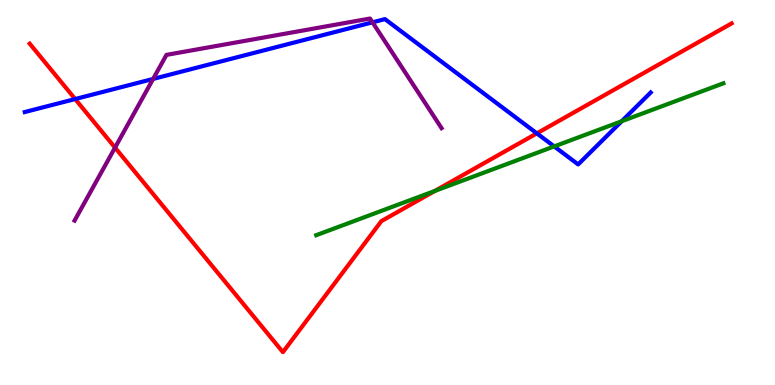[{'lines': ['blue', 'red'], 'intersections': [{'x': 0.97, 'y': 7.43}, {'x': 6.93, 'y': 6.54}]}, {'lines': ['green', 'red'], 'intersections': [{'x': 5.61, 'y': 5.04}]}, {'lines': ['purple', 'red'], 'intersections': [{'x': 1.48, 'y': 6.17}]}, {'lines': ['blue', 'green'], 'intersections': [{'x': 7.15, 'y': 6.2}, {'x': 8.02, 'y': 6.85}]}, {'lines': ['blue', 'purple'], 'intersections': [{'x': 1.98, 'y': 7.95}, {'x': 4.81, 'y': 9.42}]}, {'lines': ['green', 'purple'], 'intersections': []}]